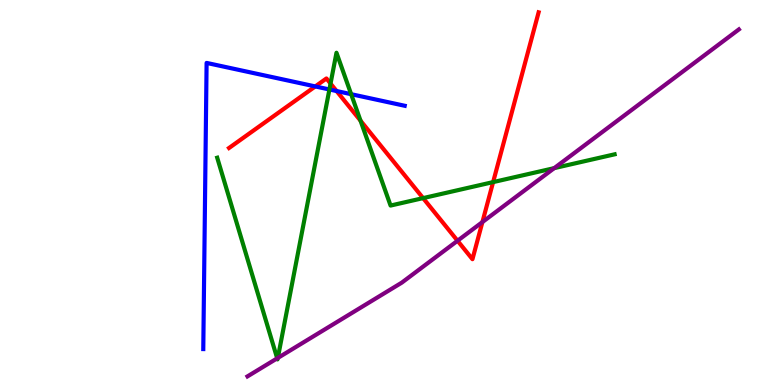[{'lines': ['blue', 'red'], 'intersections': [{'x': 4.07, 'y': 7.76}, {'x': 4.34, 'y': 7.64}]}, {'lines': ['green', 'red'], 'intersections': [{'x': 4.27, 'y': 7.83}, {'x': 4.65, 'y': 6.87}, {'x': 5.46, 'y': 4.85}, {'x': 6.36, 'y': 5.27}]}, {'lines': ['purple', 'red'], 'intersections': [{'x': 5.9, 'y': 3.75}, {'x': 6.22, 'y': 4.23}]}, {'lines': ['blue', 'green'], 'intersections': [{'x': 4.25, 'y': 7.68}, {'x': 4.53, 'y': 7.55}]}, {'lines': ['blue', 'purple'], 'intersections': []}, {'lines': ['green', 'purple'], 'intersections': [{'x': 3.58, 'y': 0.693}, {'x': 3.58, 'y': 0.703}, {'x': 7.15, 'y': 5.63}]}]